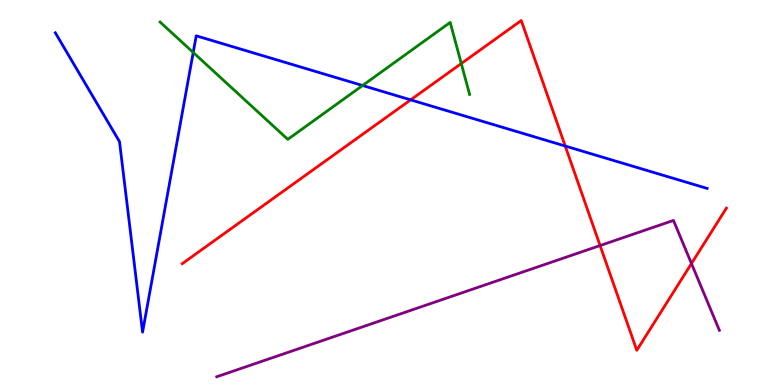[{'lines': ['blue', 'red'], 'intersections': [{'x': 5.3, 'y': 7.41}, {'x': 7.29, 'y': 6.21}]}, {'lines': ['green', 'red'], 'intersections': [{'x': 5.95, 'y': 8.35}]}, {'lines': ['purple', 'red'], 'intersections': [{'x': 7.74, 'y': 3.62}, {'x': 8.92, 'y': 3.15}]}, {'lines': ['blue', 'green'], 'intersections': [{'x': 2.49, 'y': 8.64}, {'x': 4.68, 'y': 7.78}]}, {'lines': ['blue', 'purple'], 'intersections': []}, {'lines': ['green', 'purple'], 'intersections': []}]